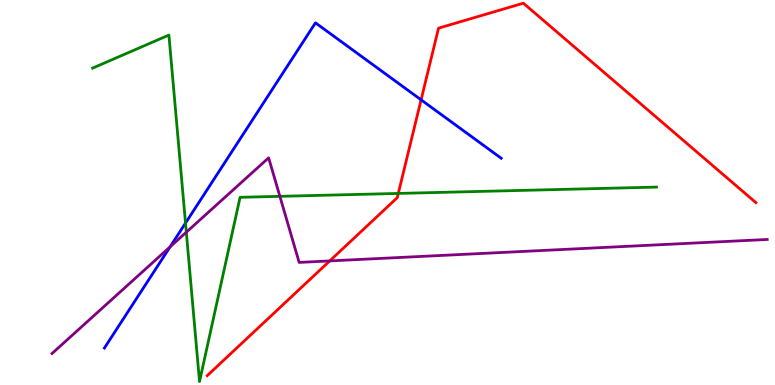[{'lines': ['blue', 'red'], 'intersections': [{'x': 5.43, 'y': 7.41}]}, {'lines': ['green', 'red'], 'intersections': [{'x': 5.14, 'y': 4.98}]}, {'lines': ['purple', 'red'], 'intersections': [{'x': 4.25, 'y': 3.22}]}, {'lines': ['blue', 'green'], 'intersections': [{'x': 2.39, 'y': 4.21}]}, {'lines': ['blue', 'purple'], 'intersections': [{'x': 2.19, 'y': 3.59}]}, {'lines': ['green', 'purple'], 'intersections': [{'x': 2.4, 'y': 3.97}, {'x': 3.61, 'y': 4.9}]}]